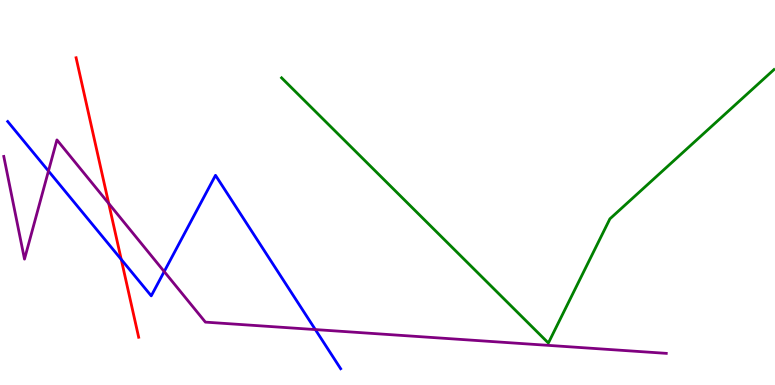[{'lines': ['blue', 'red'], 'intersections': [{'x': 1.56, 'y': 3.26}]}, {'lines': ['green', 'red'], 'intersections': []}, {'lines': ['purple', 'red'], 'intersections': [{'x': 1.4, 'y': 4.72}]}, {'lines': ['blue', 'green'], 'intersections': []}, {'lines': ['blue', 'purple'], 'intersections': [{'x': 0.625, 'y': 5.56}, {'x': 2.12, 'y': 2.95}, {'x': 4.07, 'y': 1.44}]}, {'lines': ['green', 'purple'], 'intersections': []}]